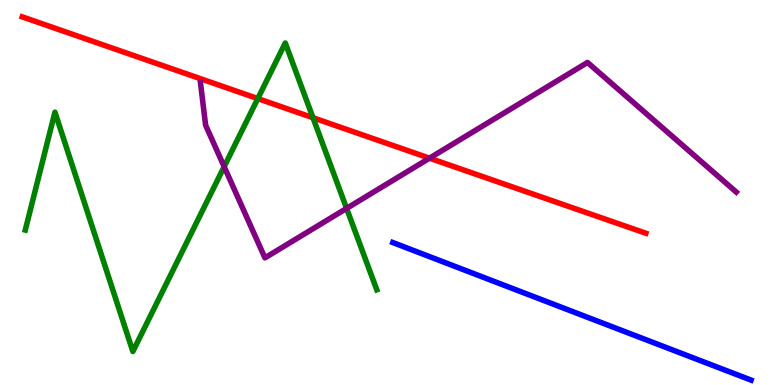[{'lines': ['blue', 'red'], 'intersections': []}, {'lines': ['green', 'red'], 'intersections': [{'x': 3.33, 'y': 7.44}, {'x': 4.04, 'y': 6.94}]}, {'lines': ['purple', 'red'], 'intersections': [{'x': 5.54, 'y': 5.89}]}, {'lines': ['blue', 'green'], 'intersections': []}, {'lines': ['blue', 'purple'], 'intersections': []}, {'lines': ['green', 'purple'], 'intersections': [{'x': 2.89, 'y': 5.67}, {'x': 4.47, 'y': 4.59}]}]